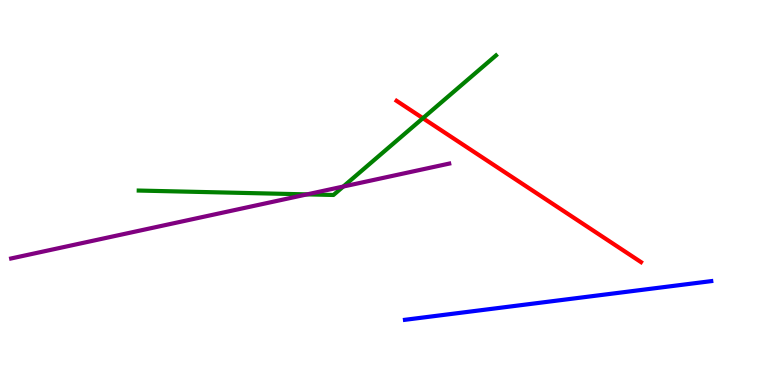[{'lines': ['blue', 'red'], 'intersections': []}, {'lines': ['green', 'red'], 'intersections': [{'x': 5.46, 'y': 6.93}]}, {'lines': ['purple', 'red'], 'intersections': []}, {'lines': ['blue', 'green'], 'intersections': []}, {'lines': ['blue', 'purple'], 'intersections': []}, {'lines': ['green', 'purple'], 'intersections': [{'x': 3.96, 'y': 4.95}, {'x': 4.43, 'y': 5.15}]}]